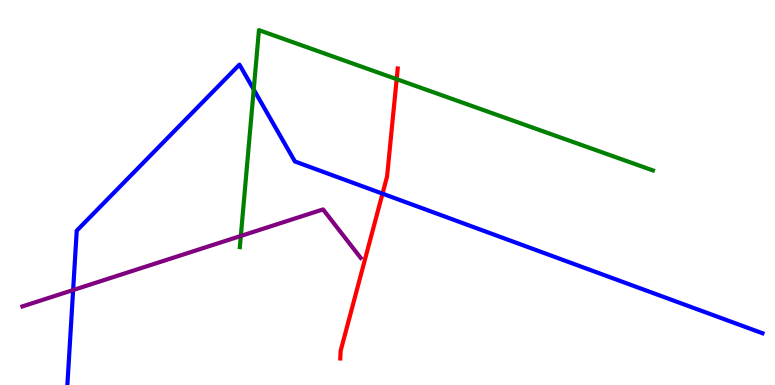[{'lines': ['blue', 'red'], 'intersections': [{'x': 4.94, 'y': 4.97}]}, {'lines': ['green', 'red'], 'intersections': [{'x': 5.12, 'y': 7.94}]}, {'lines': ['purple', 'red'], 'intersections': []}, {'lines': ['blue', 'green'], 'intersections': [{'x': 3.27, 'y': 7.67}]}, {'lines': ['blue', 'purple'], 'intersections': [{'x': 0.944, 'y': 2.47}]}, {'lines': ['green', 'purple'], 'intersections': [{'x': 3.11, 'y': 3.87}]}]